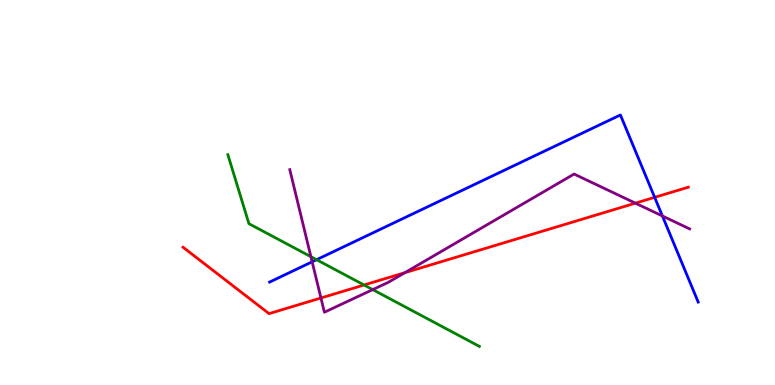[{'lines': ['blue', 'red'], 'intersections': [{'x': 8.45, 'y': 4.87}]}, {'lines': ['green', 'red'], 'intersections': [{'x': 4.7, 'y': 2.6}]}, {'lines': ['purple', 'red'], 'intersections': [{'x': 4.14, 'y': 2.26}, {'x': 5.22, 'y': 2.92}, {'x': 8.2, 'y': 4.72}]}, {'lines': ['blue', 'green'], 'intersections': [{'x': 4.08, 'y': 3.25}]}, {'lines': ['blue', 'purple'], 'intersections': [{'x': 4.03, 'y': 3.2}, {'x': 8.55, 'y': 4.39}]}, {'lines': ['green', 'purple'], 'intersections': [{'x': 4.01, 'y': 3.33}, {'x': 4.81, 'y': 2.48}]}]